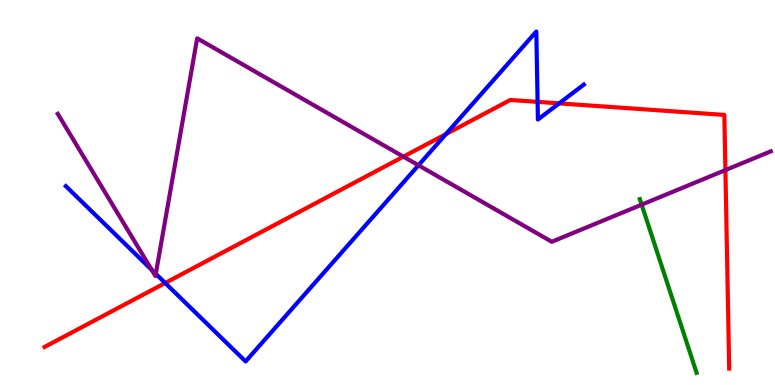[{'lines': ['blue', 'red'], 'intersections': [{'x': 2.13, 'y': 2.65}, {'x': 5.75, 'y': 6.52}, {'x': 6.94, 'y': 7.35}, {'x': 7.21, 'y': 7.32}]}, {'lines': ['green', 'red'], 'intersections': []}, {'lines': ['purple', 'red'], 'intersections': [{'x': 5.21, 'y': 5.93}, {'x': 9.36, 'y': 5.58}]}, {'lines': ['blue', 'green'], 'intersections': []}, {'lines': ['blue', 'purple'], 'intersections': [{'x': 1.96, 'y': 2.99}, {'x': 2.01, 'y': 2.89}, {'x': 5.4, 'y': 5.71}]}, {'lines': ['green', 'purple'], 'intersections': [{'x': 8.28, 'y': 4.68}]}]